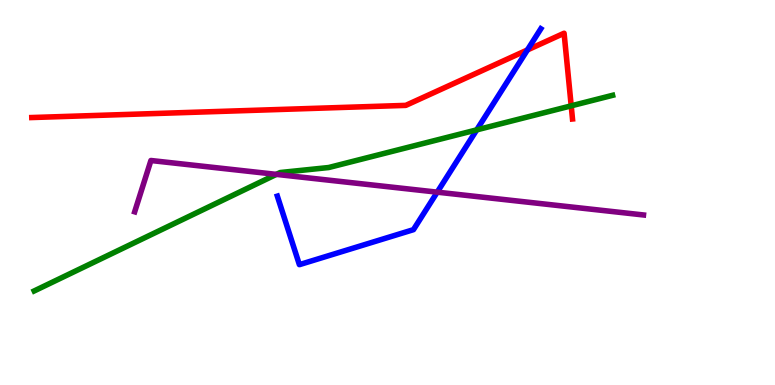[{'lines': ['blue', 'red'], 'intersections': [{'x': 6.81, 'y': 8.7}]}, {'lines': ['green', 'red'], 'intersections': [{'x': 7.37, 'y': 7.25}]}, {'lines': ['purple', 'red'], 'intersections': []}, {'lines': ['blue', 'green'], 'intersections': [{'x': 6.15, 'y': 6.63}]}, {'lines': ['blue', 'purple'], 'intersections': [{'x': 5.64, 'y': 5.01}]}, {'lines': ['green', 'purple'], 'intersections': [{'x': 3.57, 'y': 5.47}]}]